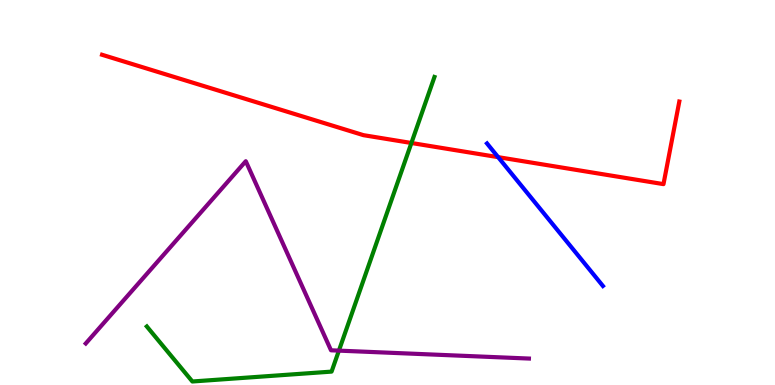[{'lines': ['blue', 'red'], 'intersections': [{'x': 6.43, 'y': 5.92}]}, {'lines': ['green', 'red'], 'intersections': [{'x': 5.31, 'y': 6.29}]}, {'lines': ['purple', 'red'], 'intersections': []}, {'lines': ['blue', 'green'], 'intersections': []}, {'lines': ['blue', 'purple'], 'intersections': []}, {'lines': ['green', 'purple'], 'intersections': [{'x': 4.37, 'y': 0.893}]}]